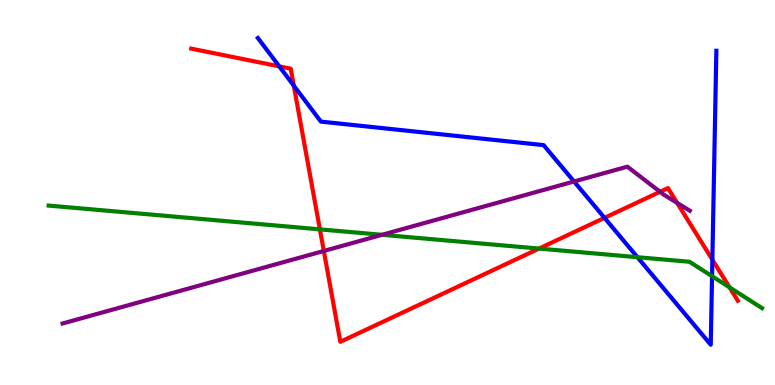[{'lines': ['blue', 'red'], 'intersections': [{'x': 3.6, 'y': 8.28}, {'x': 3.79, 'y': 7.78}, {'x': 7.8, 'y': 4.34}, {'x': 9.19, 'y': 3.26}]}, {'lines': ['green', 'red'], 'intersections': [{'x': 4.13, 'y': 4.04}, {'x': 6.96, 'y': 3.54}, {'x': 9.41, 'y': 2.54}]}, {'lines': ['purple', 'red'], 'intersections': [{'x': 4.18, 'y': 3.48}, {'x': 8.52, 'y': 5.02}, {'x': 8.74, 'y': 4.73}]}, {'lines': ['blue', 'green'], 'intersections': [{'x': 8.23, 'y': 3.32}, {'x': 9.19, 'y': 2.83}]}, {'lines': ['blue', 'purple'], 'intersections': [{'x': 7.41, 'y': 5.29}]}, {'lines': ['green', 'purple'], 'intersections': [{'x': 4.93, 'y': 3.9}]}]